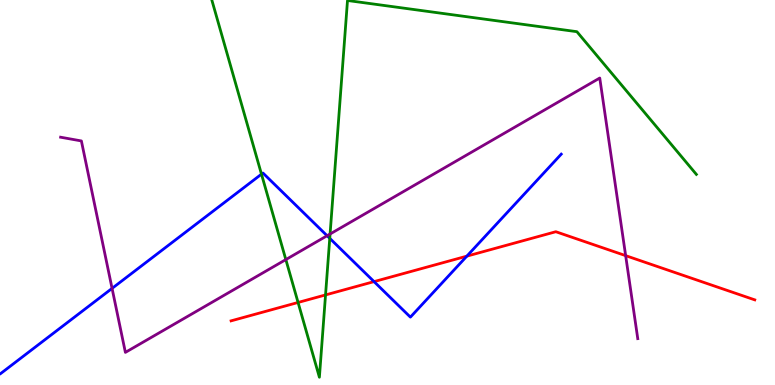[{'lines': ['blue', 'red'], 'intersections': [{'x': 4.83, 'y': 2.69}, {'x': 6.02, 'y': 3.35}]}, {'lines': ['green', 'red'], 'intersections': [{'x': 3.85, 'y': 2.14}, {'x': 4.2, 'y': 2.34}]}, {'lines': ['purple', 'red'], 'intersections': [{'x': 8.07, 'y': 3.36}]}, {'lines': ['blue', 'green'], 'intersections': [{'x': 3.37, 'y': 5.48}, {'x': 4.25, 'y': 3.81}]}, {'lines': ['blue', 'purple'], 'intersections': [{'x': 1.45, 'y': 2.51}, {'x': 4.22, 'y': 3.88}]}, {'lines': ['green', 'purple'], 'intersections': [{'x': 3.69, 'y': 3.26}, {'x': 4.26, 'y': 3.92}]}]